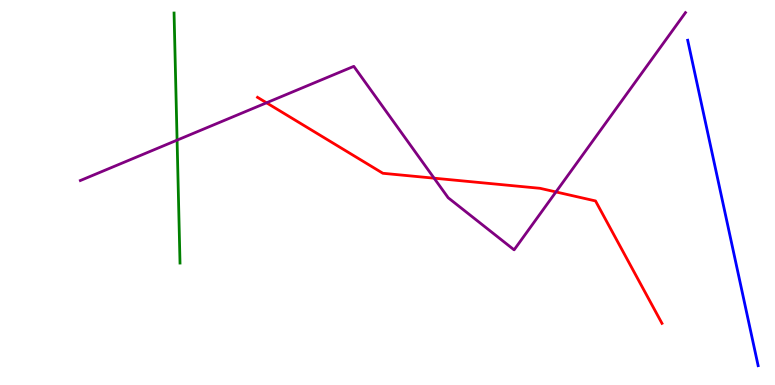[{'lines': ['blue', 'red'], 'intersections': []}, {'lines': ['green', 'red'], 'intersections': []}, {'lines': ['purple', 'red'], 'intersections': [{'x': 3.44, 'y': 7.33}, {'x': 5.6, 'y': 5.37}, {'x': 7.17, 'y': 5.01}]}, {'lines': ['blue', 'green'], 'intersections': []}, {'lines': ['blue', 'purple'], 'intersections': []}, {'lines': ['green', 'purple'], 'intersections': [{'x': 2.28, 'y': 6.36}]}]